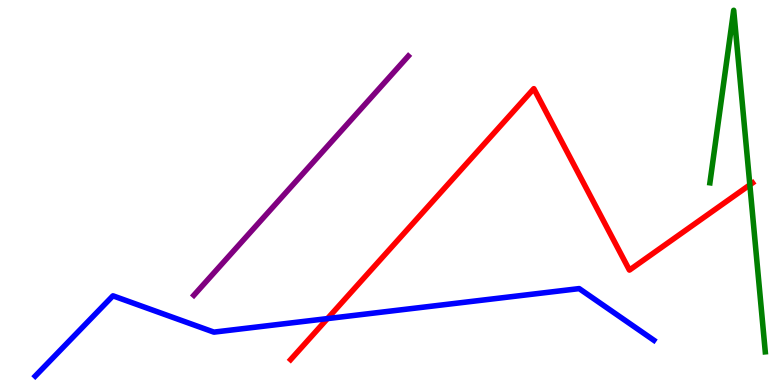[{'lines': ['blue', 'red'], 'intersections': [{'x': 4.23, 'y': 1.72}]}, {'lines': ['green', 'red'], 'intersections': [{'x': 9.68, 'y': 5.2}]}, {'lines': ['purple', 'red'], 'intersections': []}, {'lines': ['blue', 'green'], 'intersections': []}, {'lines': ['blue', 'purple'], 'intersections': []}, {'lines': ['green', 'purple'], 'intersections': []}]